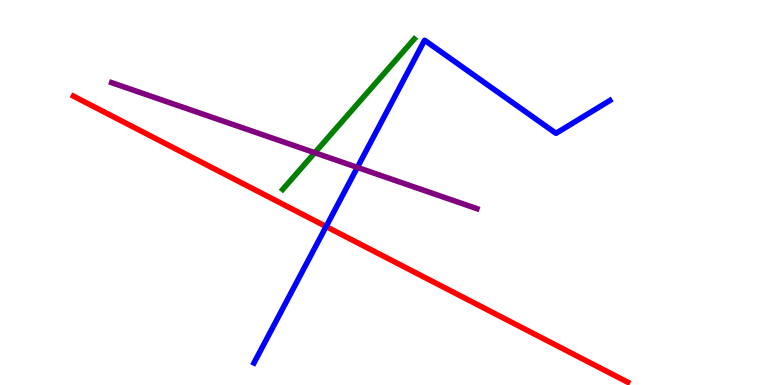[{'lines': ['blue', 'red'], 'intersections': [{'x': 4.21, 'y': 4.12}]}, {'lines': ['green', 'red'], 'intersections': []}, {'lines': ['purple', 'red'], 'intersections': []}, {'lines': ['blue', 'green'], 'intersections': []}, {'lines': ['blue', 'purple'], 'intersections': [{'x': 4.61, 'y': 5.65}]}, {'lines': ['green', 'purple'], 'intersections': [{'x': 4.06, 'y': 6.03}]}]